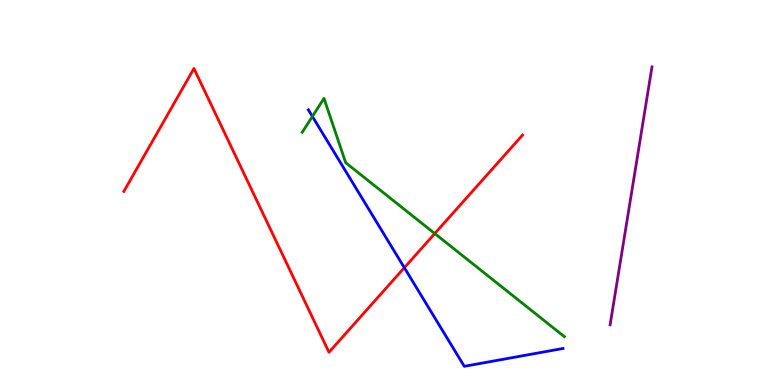[{'lines': ['blue', 'red'], 'intersections': [{'x': 5.22, 'y': 3.05}]}, {'lines': ['green', 'red'], 'intersections': [{'x': 5.61, 'y': 3.93}]}, {'lines': ['purple', 'red'], 'intersections': []}, {'lines': ['blue', 'green'], 'intersections': [{'x': 4.03, 'y': 6.98}]}, {'lines': ['blue', 'purple'], 'intersections': []}, {'lines': ['green', 'purple'], 'intersections': []}]